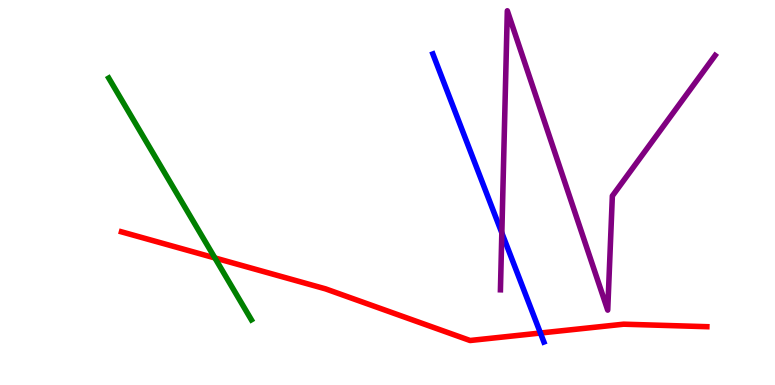[{'lines': ['blue', 'red'], 'intersections': [{'x': 6.97, 'y': 1.35}]}, {'lines': ['green', 'red'], 'intersections': [{'x': 2.77, 'y': 3.3}]}, {'lines': ['purple', 'red'], 'intersections': []}, {'lines': ['blue', 'green'], 'intersections': []}, {'lines': ['blue', 'purple'], 'intersections': [{'x': 6.48, 'y': 3.95}]}, {'lines': ['green', 'purple'], 'intersections': []}]